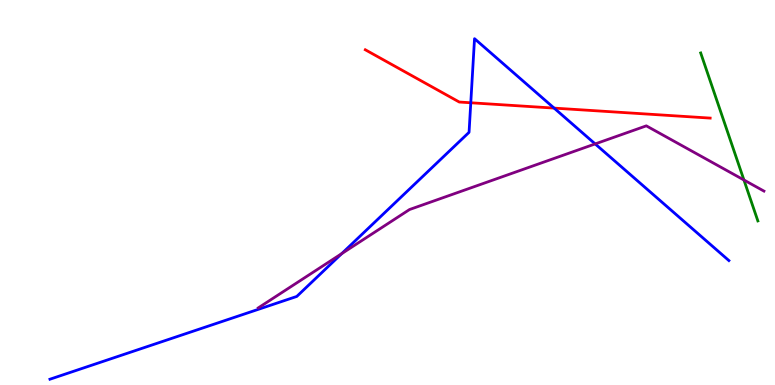[{'lines': ['blue', 'red'], 'intersections': [{'x': 6.07, 'y': 7.33}, {'x': 7.15, 'y': 7.19}]}, {'lines': ['green', 'red'], 'intersections': []}, {'lines': ['purple', 'red'], 'intersections': []}, {'lines': ['blue', 'green'], 'intersections': []}, {'lines': ['blue', 'purple'], 'intersections': [{'x': 4.41, 'y': 3.41}, {'x': 7.68, 'y': 6.26}]}, {'lines': ['green', 'purple'], 'intersections': [{'x': 9.6, 'y': 5.32}]}]